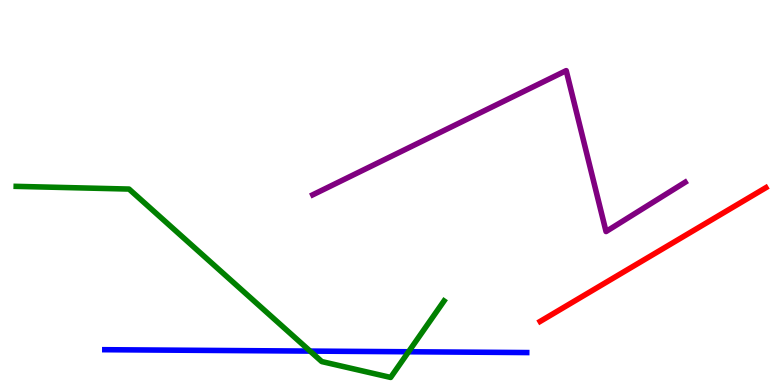[{'lines': ['blue', 'red'], 'intersections': []}, {'lines': ['green', 'red'], 'intersections': []}, {'lines': ['purple', 'red'], 'intersections': []}, {'lines': ['blue', 'green'], 'intersections': [{'x': 4.0, 'y': 0.881}, {'x': 5.27, 'y': 0.863}]}, {'lines': ['blue', 'purple'], 'intersections': []}, {'lines': ['green', 'purple'], 'intersections': []}]